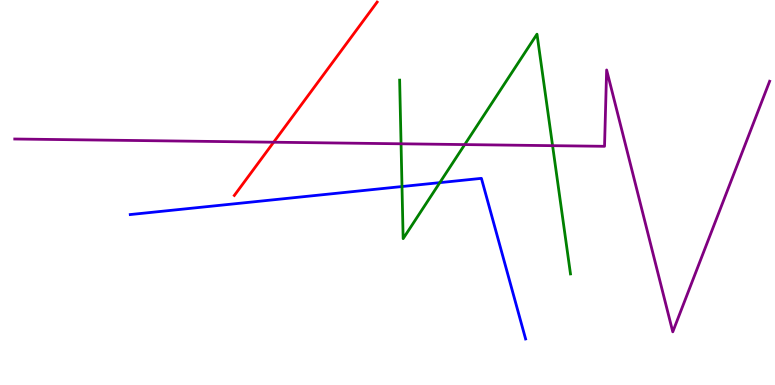[{'lines': ['blue', 'red'], 'intersections': []}, {'lines': ['green', 'red'], 'intersections': []}, {'lines': ['purple', 'red'], 'intersections': [{'x': 3.53, 'y': 6.31}]}, {'lines': ['blue', 'green'], 'intersections': [{'x': 5.19, 'y': 5.15}, {'x': 5.67, 'y': 5.26}]}, {'lines': ['blue', 'purple'], 'intersections': []}, {'lines': ['green', 'purple'], 'intersections': [{'x': 5.17, 'y': 6.27}, {'x': 6.0, 'y': 6.24}, {'x': 7.13, 'y': 6.22}]}]